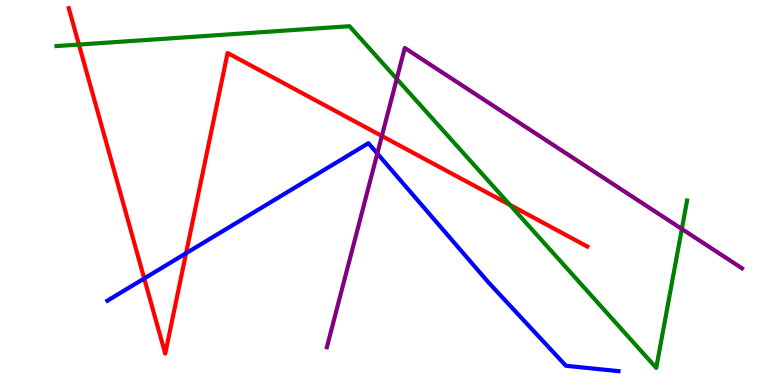[{'lines': ['blue', 'red'], 'intersections': [{'x': 1.86, 'y': 2.77}, {'x': 2.4, 'y': 3.42}]}, {'lines': ['green', 'red'], 'intersections': [{'x': 1.02, 'y': 8.84}, {'x': 6.58, 'y': 4.68}]}, {'lines': ['purple', 'red'], 'intersections': [{'x': 4.93, 'y': 6.47}]}, {'lines': ['blue', 'green'], 'intersections': []}, {'lines': ['blue', 'purple'], 'intersections': [{'x': 4.87, 'y': 6.01}]}, {'lines': ['green', 'purple'], 'intersections': [{'x': 5.12, 'y': 7.95}, {'x': 8.8, 'y': 4.05}]}]